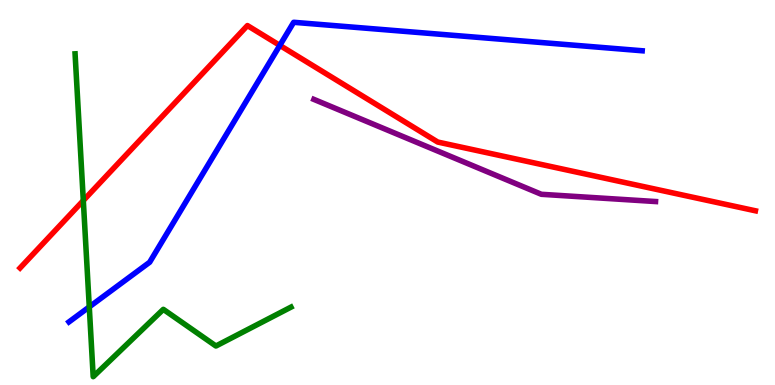[{'lines': ['blue', 'red'], 'intersections': [{'x': 3.61, 'y': 8.82}]}, {'lines': ['green', 'red'], 'intersections': [{'x': 1.07, 'y': 4.79}]}, {'lines': ['purple', 'red'], 'intersections': []}, {'lines': ['blue', 'green'], 'intersections': [{'x': 1.15, 'y': 2.03}]}, {'lines': ['blue', 'purple'], 'intersections': []}, {'lines': ['green', 'purple'], 'intersections': []}]